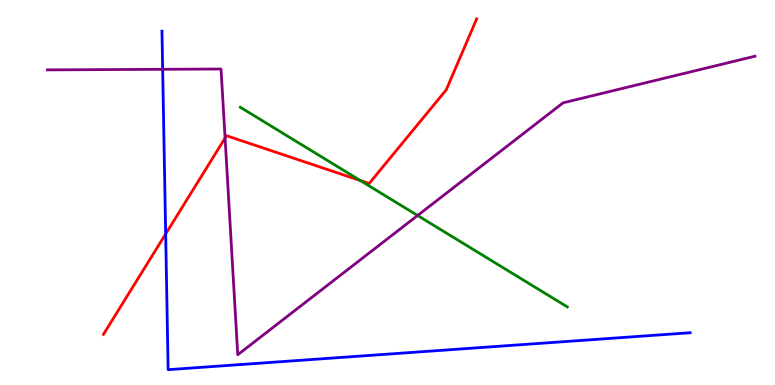[{'lines': ['blue', 'red'], 'intersections': [{'x': 2.14, 'y': 3.92}]}, {'lines': ['green', 'red'], 'intersections': [{'x': 4.65, 'y': 5.31}]}, {'lines': ['purple', 'red'], 'intersections': [{'x': 2.9, 'y': 6.41}]}, {'lines': ['blue', 'green'], 'intersections': []}, {'lines': ['blue', 'purple'], 'intersections': [{'x': 2.1, 'y': 8.2}]}, {'lines': ['green', 'purple'], 'intersections': [{'x': 5.39, 'y': 4.4}]}]